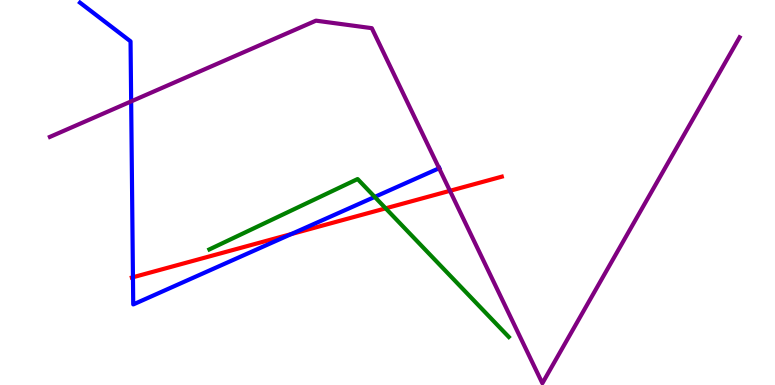[{'lines': ['blue', 'red'], 'intersections': [{'x': 1.72, 'y': 2.8}, {'x': 3.76, 'y': 3.92}]}, {'lines': ['green', 'red'], 'intersections': [{'x': 4.98, 'y': 4.59}]}, {'lines': ['purple', 'red'], 'intersections': [{'x': 5.81, 'y': 5.04}]}, {'lines': ['blue', 'green'], 'intersections': [{'x': 4.84, 'y': 4.89}]}, {'lines': ['blue', 'purple'], 'intersections': [{'x': 1.69, 'y': 7.37}, {'x': 5.67, 'y': 5.63}]}, {'lines': ['green', 'purple'], 'intersections': []}]